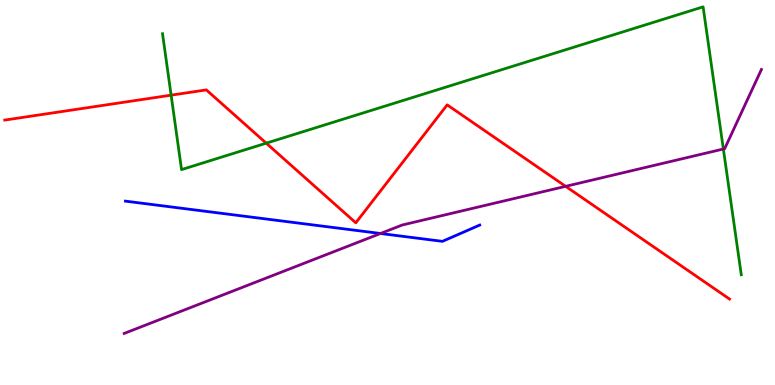[{'lines': ['blue', 'red'], 'intersections': []}, {'lines': ['green', 'red'], 'intersections': [{'x': 2.21, 'y': 7.53}, {'x': 3.44, 'y': 6.28}]}, {'lines': ['purple', 'red'], 'intersections': [{'x': 7.3, 'y': 5.16}]}, {'lines': ['blue', 'green'], 'intersections': []}, {'lines': ['blue', 'purple'], 'intersections': [{'x': 4.91, 'y': 3.94}]}, {'lines': ['green', 'purple'], 'intersections': [{'x': 9.33, 'y': 6.13}]}]